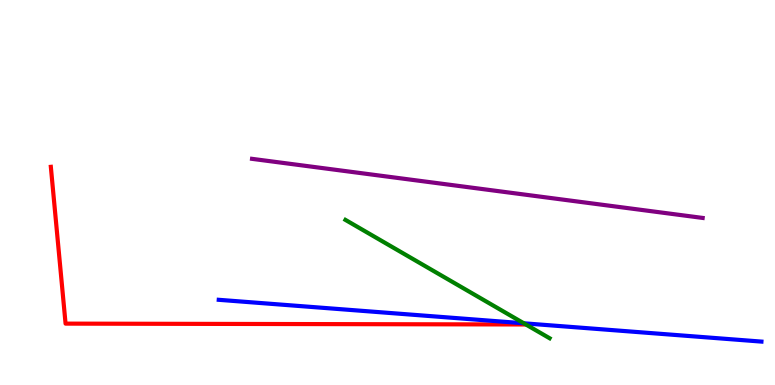[{'lines': ['blue', 'red'], 'intersections': []}, {'lines': ['green', 'red'], 'intersections': []}, {'lines': ['purple', 'red'], 'intersections': []}, {'lines': ['blue', 'green'], 'intersections': [{'x': 6.76, 'y': 1.6}]}, {'lines': ['blue', 'purple'], 'intersections': []}, {'lines': ['green', 'purple'], 'intersections': []}]